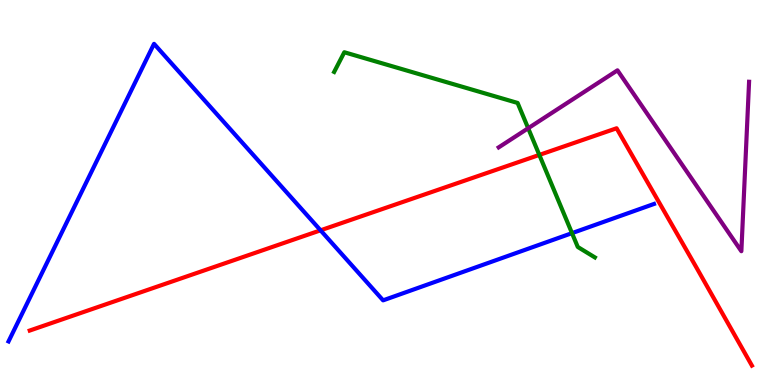[{'lines': ['blue', 'red'], 'intersections': [{'x': 4.14, 'y': 4.02}]}, {'lines': ['green', 'red'], 'intersections': [{'x': 6.96, 'y': 5.98}]}, {'lines': ['purple', 'red'], 'intersections': []}, {'lines': ['blue', 'green'], 'intersections': [{'x': 7.38, 'y': 3.94}]}, {'lines': ['blue', 'purple'], 'intersections': []}, {'lines': ['green', 'purple'], 'intersections': [{'x': 6.82, 'y': 6.67}]}]